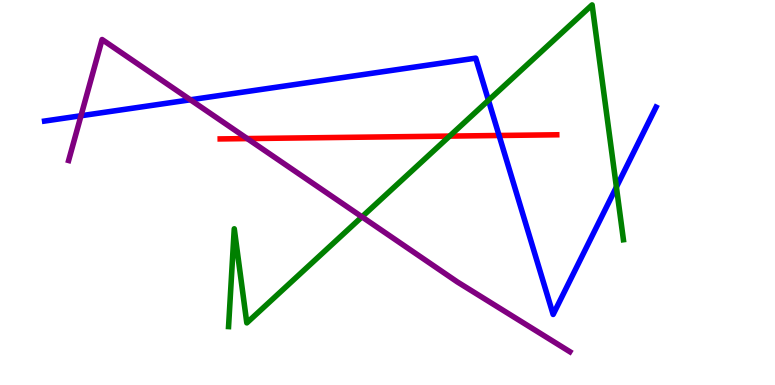[{'lines': ['blue', 'red'], 'intersections': [{'x': 6.44, 'y': 6.48}]}, {'lines': ['green', 'red'], 'intersections': [{'x': 5.8, 'y': 6.46}]}, {'lines': ['purple', 'red'], 'intersections': [{'x': 3.19, 'y': 6.4}]}, {'lines': ['blue', 'green'], 'intersections': [{'x': 6.3, 'y': 7.39}, {'x': 7.95, 'y': 5.14}]}, {'lines': ['blue', 'purple'], 'intersections': [{'x': 1.05, 'y': 6.99}, {'x': 2.46, 'y': 7.41}]}, {'lines': ['green', 'purple'], 'intersections': [{'x': 4.67, 'y': 4.37}]}]